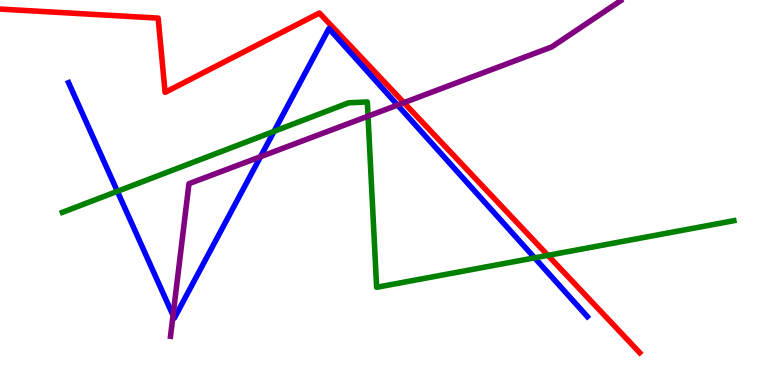[{'lines': ['blue', 'red'], 'intersections': []}, {'lines': ['green', 'red'], 'intersections': [{'x': 7.07, 'y': 3.37}]}, {'lines': ['purple', 'red'], 'intersections': [{'x': 5.21, 'y': 7.33}]}, {'lines': ['blue', 'green'], 'intersections': [{'x': 1.51, 'y': 5.03}, {'x': 3.54, 'y': 6.59}, {'x': 6.9, 'y': 3.3}]}, {'lines': ['blue', 'purple'], 'intersections': [{'x': 2.23, 'y': 1.81}, {'x': 3.36, 'y': 5.93}, {'x': 5.13, 'y': 7.27}]}, {'lines': ['green', 'purple'], 'intersections': [{'x': 4.75, 'y': 6.98}]}]